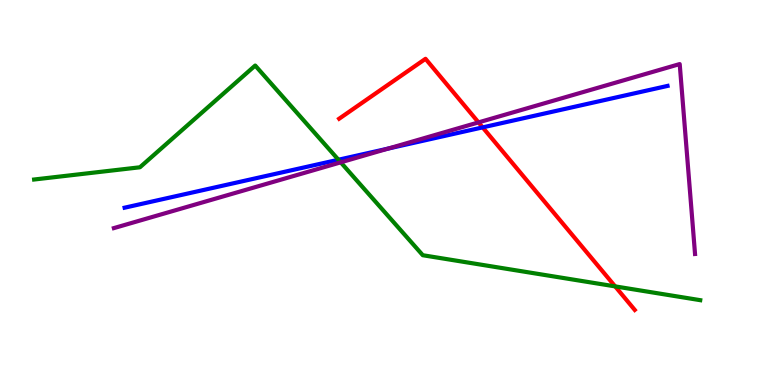[{'lines': ['blue', 'red'], 'intersections': [{'x': 6.23, 'y': 6.69}]}, {'lines': ['green', 'red'], 'intersections': [{'x': 7.94, 'y': 2.56}]}, {'lines': ['purple', 'red'], 'intersections': [{'x': 6.17, 'y': 6.82}]}, {'lines': ['blue', 'green'], 'intersections': [{'x': 4.37, 'y': 5.85}]}, {'lines': ['blue', 'purple'], 'intersections': [{'x': 5.01, 'y': 6.14}]}, {'lines': ['green', 'purple'], 'intersections': [{'x': 4.4, 'y': 5.78}]}]